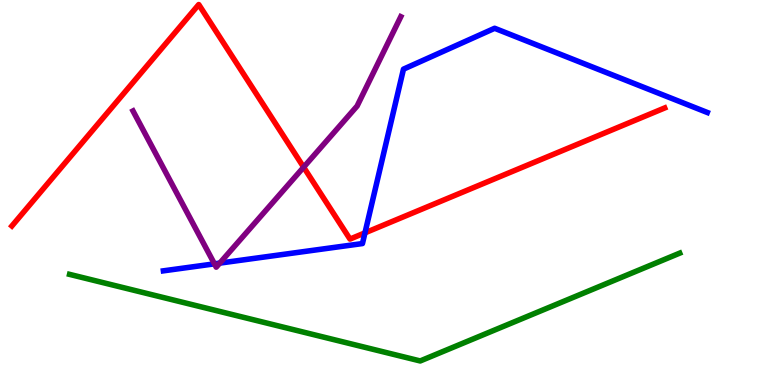[{'lines': ['blue', 'red'], 'intersections': [{'x': 4.71, 'y': 3.95}]}, {'lines': ['green', 'red'], 'intersections': []}, {'lines': ['purple', 'red'], 'intersections': [{'x': 3.92, 'y': 5.66}]}, {'lines': ['blue', 'green'], 'intersections': []}, {'lines': ['blue', 'purple'], 'intersections': [{'x': 2.77, 'y': 3.15}, {'x': 2.84, 'y': 3.17}]}, {'lines': ['green', 'purple'], 'intersections': []}]